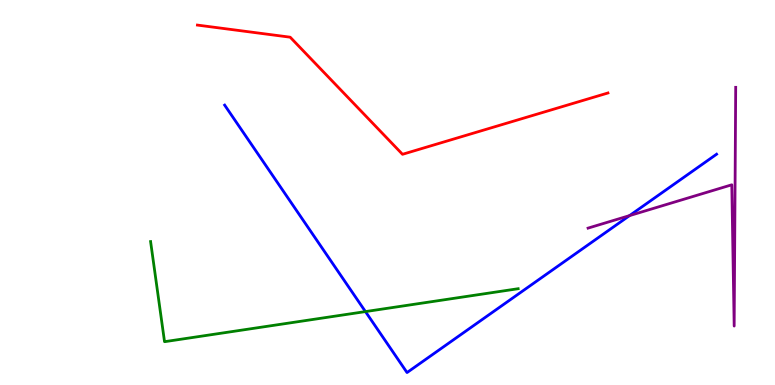[{'lines': ['blue', 'red'], 'intersections': []}, {'lines': ['green', 'red'], 'intersections': []}, {'lines': ['purple', 'red'], 'intersections': []}, {'lines': ['blue', 'green'], 'intersections': [{'x': 4.72, 'y': 1.91}]}, {'lines': ['blue', 'purple'], 'intersections': [{'x': 8.12, 'y': 4.4}]}, {'lines': ['green', 'purple'], 'intersections': []}]